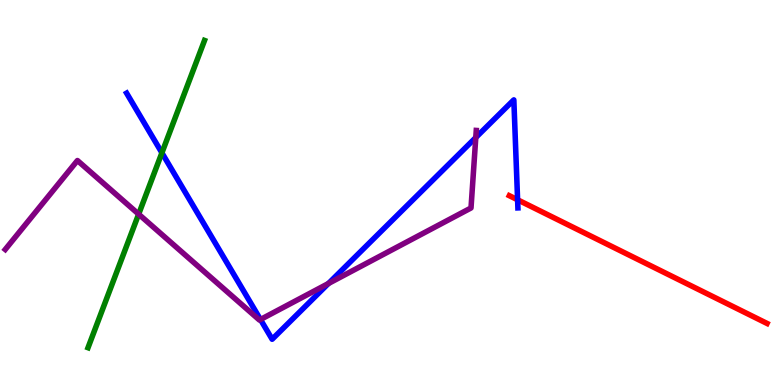[{'lines': ['blue', 'red'], 'intersections': [{'x': 6.68, 'y': 4.81}]}, {'lines': ['green', 'red'], 'intersections': []}, {'lines': ['purple', 'red'], 'intersections': []}, {'lines': ['blue', 'green'], 'intersections': [{'x': 2.09, 'y': 6.03}]}, {'lines': ['blue', 'purple'], 'intersections': [{'x': 3.36, 'y': 1.7}, {'x': 4.24, 'y': 2.64}, {'x': 6.14, 'y': 6.43}]}, {'lines': ['green', 'purple'], 'intersections': [{'x': 1.79, 'y': 4.44}]}]